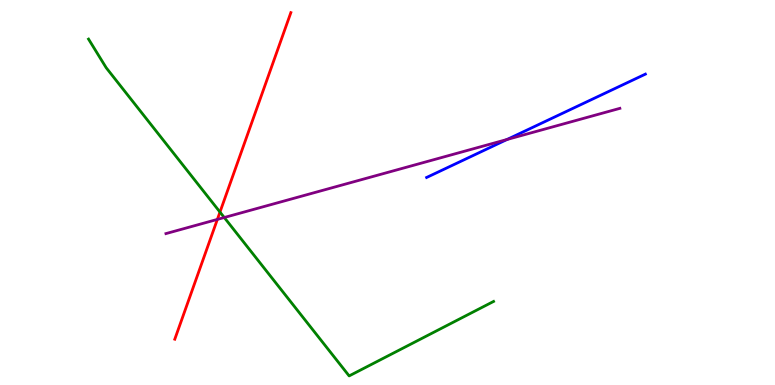[{'lines': ['blue', 'red'], 'intersections': []}, {'lines': ['green', 'red'], 'intersections': [{'x': 2.84, 'y': 4.49}]}, {'lines': ['purple', 'red'], 'intersections': [{'x': 2.8, 'y': 4.3}]}, {'lines': ['blue', 'green'], 'intersections': []}, {'lines': ['blue', 'purple'], 'intersections': [{'x': 6.54, 'y': 6.38}]}, {'lines': ['green', 'purple'], 'intersections': [{'x': 2.89, 'y': 4.35}]}]